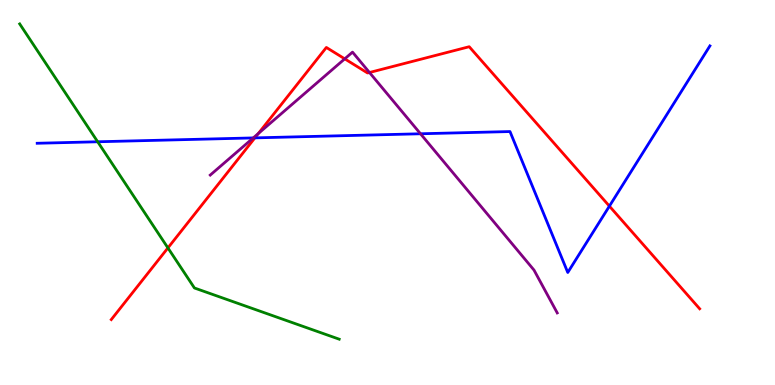[{'lines': ['blue', 'red'], 'intersections': [{'x': 3.29, 'y': 6.42}, {'x': 7.86, 'y': 4.65}]}, {'lines': ['green', 'red'], 'intersections': [{'x': 2.17, 'y': 3.56}]}, {'lines': ['purple', 'red'], 'intersections': [{'x': 3.33, 'y': 6.53}, {'x': 4.45, 'y': 8.47}, {'x': 4.77, 'y': 8.12}]}, {'lines': ['blue', 'green'], 'intersections': [{'x': 1.26, 'y': 6.32}]}, {'lines': ['blue', 'purple'], 'intersections': [{'x': 3.27, 'y': 6.42}, {'x': 5.43, 'y': 6.53}]}, {'lines': ['green', 'purple'], 'intersections': []}]